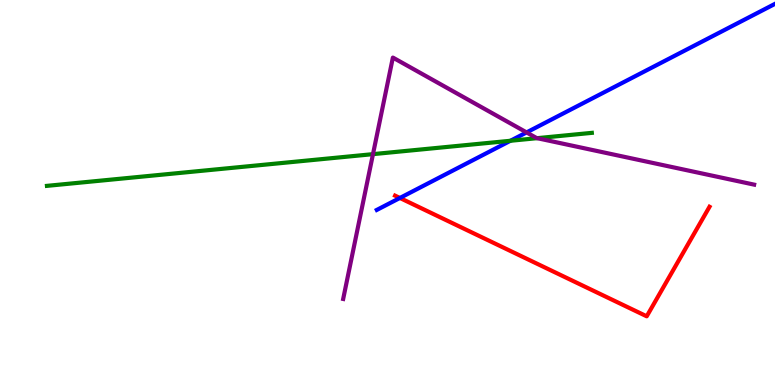[{'lines': ['blue', 'red'], 'intersections': [{'x': 5.16, 'y': 4.86}]}, {'lines': ['green', 'red'], 'intersections': []}, {'lines': ['purple', 'red'], 'intersections': []}, {'lines': ['blue', 'green'], 'intersections': [{'x': 6.59, 'y': 6.34}]}, {'lines': ['blue', 'purple'], 'intersections': [{'x': 6.79, 'y': 6.56}]}, {'lines': ['green', 'purple'], 'intersections': [{'x': 4.81, 'y': 6.0}, {'x': 6.93, 'y': 6.41}]}]